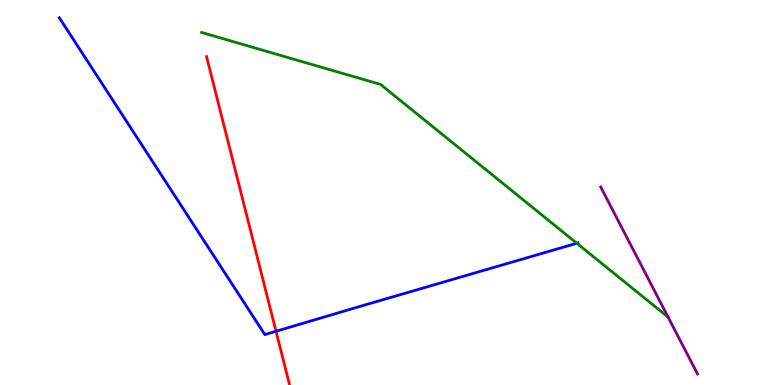[{'lines': ['blue', 'red'], 'intersections': [{'x': 3.56, 'y': 1.4}]}, {'lines': ['green', 'red'], 'intersections': []}, {'lines': ['purple', 'red'], 'intersections': []}, {'lines': ['blue', 'green'], 'intersections': [{'x': 7.44, 'y': 3.68}]}, {'lines': ['blue', 'purple'], 'intersections': []}, {'lines': ['green', 'purple'], 'intersections': [{'x': 8.62, 'y': 1.76}]}]